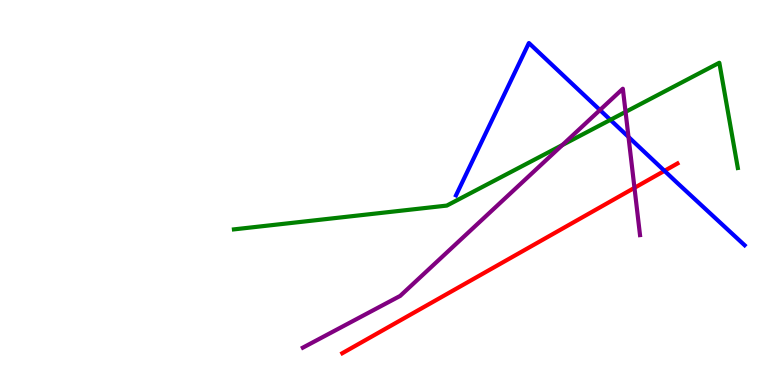[{'lines': ['blue', 'red'], 'intersections': [{'x': 8.57, 'y': 5.56}]}, {'lines': ['green', 'red'], 'intersections': []}, {'lines': ['purple', 'red'], 'intersections': [{'x': 8.19, 'y': 5.12}]}, {'lines': ['blue', 'green'], 'intersections': [{'x': 7.88, 'y': 6.89}]}, {'lines': ['blue', 'purple'], 'intersections': [{'x': 7.74, 'y': 7.14}, {'x': 8.11, 'y': 6.44}]}, {'lines': ['green', 'purple'], 'intersections': [{'x': 7.26, 'y': 6.23}, {'x': 8.07, 'y': 7.09}]}]